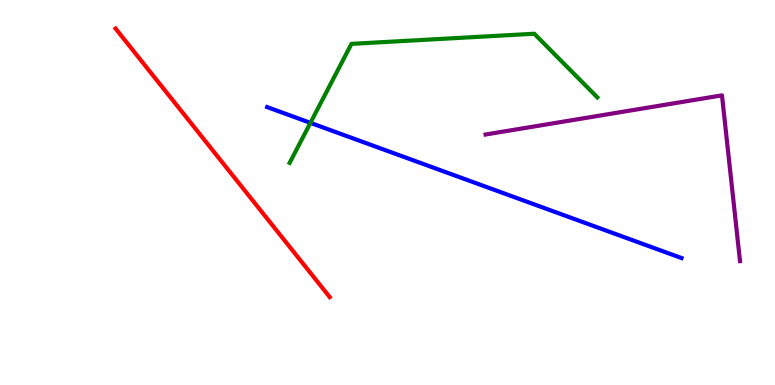[{'lines': ['blue', 'red'], 'intersections': []}, {'lines': ['green', 'red'], 'intersections': []}, {'lines': ['purple', 'red'], 'intersections': []}, {'lines': ['blue', 'green'], 'intersections': [{'x': 4.01, 'y': 6.81}]}, {'lines': ['blue', 'purple'], 'intersections': []}, {'lines': ['green', 'purple'], 'intersections': []}]